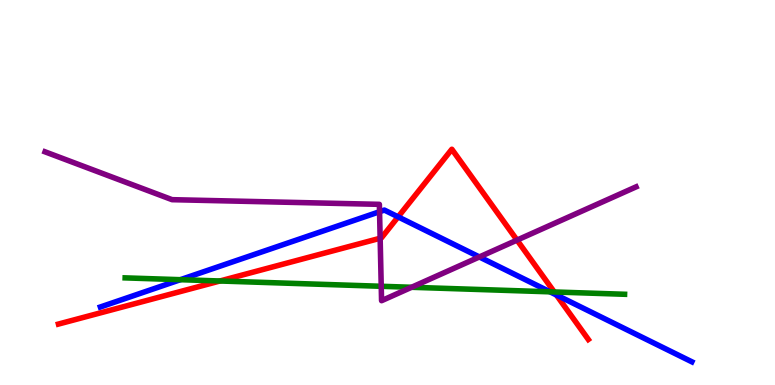[{'lines': ['blue', 'red'], 'intersections': [{'x': 5.14, 'y': 4.37}, {'x': 7.18, 'y': 2.34}]}, {'lines': ['green', 'red'], 'intersections': [{'x': 2.84, 'y': 2.7}, {'x': 7.15, 'y': 2.42}]}, {'lines': ['purple', 'red'], 'intersections': [{'x': 4.91, 'y': 3.81}, {'x': 6.67, 'y': 3.76}]}, {'lines': ['blue', 'green'], 'intersections': [{'x': 2.33, 'y': 2.74}, {'x': 7.1, 'y': 2.42}]}, {'lines': ['blue', 'purple'], 'intersections': [{'x': 4.9, 'y': 4.5}, {'x': 6.19, 'y': 3.33}]}, {'lines': ['green', 'purple'], 'intersections': [{'x': 4.92, 'y': 2.56}, {'x': 5.31, 'y': 2.54}]}]